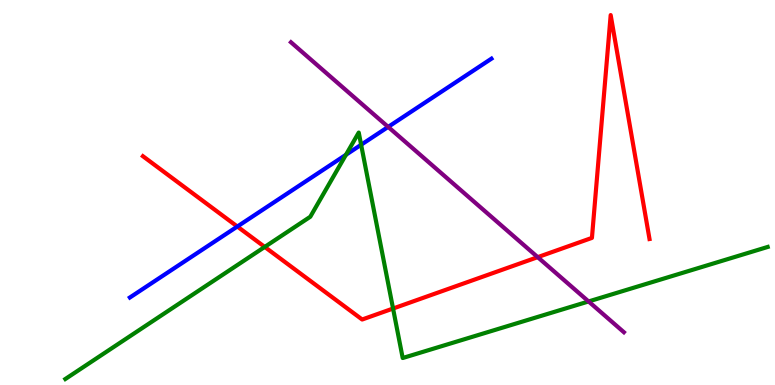[{'lines': ['blue', 'red'], 'intersections': [{'x': 3.06, 'y': 4.12}]}, {'lines': ['green', 'red'], 'intersections': [{'x': 3.42, 'y': 3.59}, {'x': 5.07, 'y': 1.99}]}, {'lines': ['purple', 'red'], 'intersections': [{'x': 6.94, 'y': 3.32}]}, {'lines': ['blue', 'green'], 'intersections': [{'x': 4.46, 'y': 5.98}, {'x': 4.66, 'y': 6.24}]}, {'lines': ['blue', 'purple'], 'intersections': [{'x': 5.01, 'y': 6.7}]}, {'lines': ['green', 'purple'], 'intersections': [{'x': 7.59, 'y': 2.17}]}]